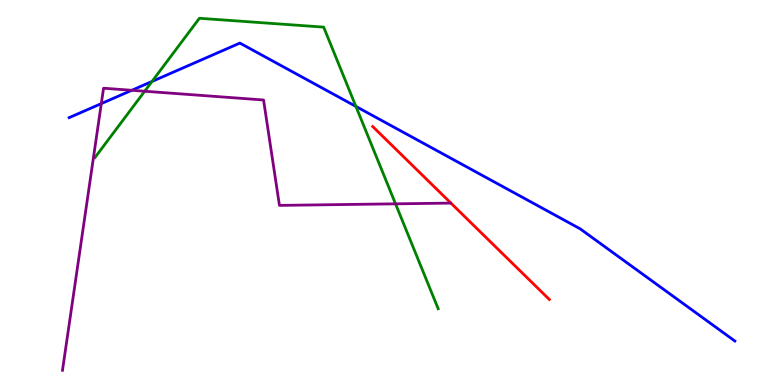[{'lines': ['blue', 'red'], 'intersections': []}, {'lines': ['green', 'red'], 'intersections': []}, {'lines': ['purple', 'red'], 'intersections': []}, {'lines': ['blue', 'green'], 'intersections': [{'x': 1.96, 'y': 7.88}, {'x': 4.59, 'y': 7.24}]}, {'lines': ['blue', 'purple'], 'intersections': [{'x': 1.31, 'y': 7.31}, {'x': 1.7, 'y': 7.65}]}, {'lines': ['green', 'purple'], 'intersections': [{'x': 1.87, 'y': 7.63}, {'x': 5.1, 'y': 4.71}]}]